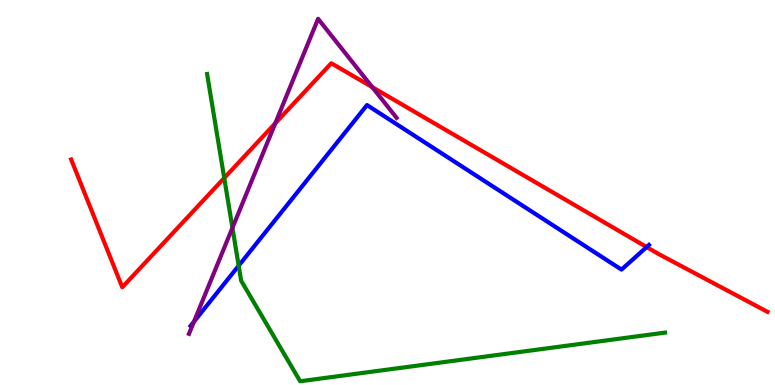[{'lines': ['blue', 'red'], 'intersections': [{'x': 8.34, 'y': 3.58}]}, {'lines': ['green', 'red'], 'intersections': [{'x': 2.89, 'y': 5.38}]}, {'lines': ['purple', 'red'], 'intersections': [{'x': 3.55, 'y': 6.8}, {'x': 4.8, 'y': 7.74}]}, {'lines': ['blue', 'green'], 'intersections': [{'x': 3.08, 'y': 3.1}]}, {'lines': ['blue', 'purple'], 'intersections': [{'x': 2.5, 'y': 1.64}]}, {'lines': ['green', 'purple'], 'intersections': [{'x': 3.0, 'y': 4.08}]}]